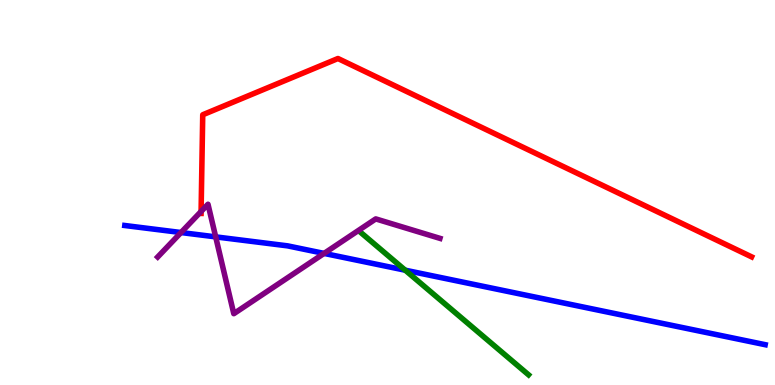[{'lines': ['blue', 'red'], 'intersections': []}, {'lines': ['green', 'red'], 'intersections': []}, {'lines': ['purple', 'red'], 'intersections': [{'x': 2.59, 'y': 4.51}]}, {'lines': ['blue', 'green'], 'intersections': [{'x': 5.23, 'y': 2.98}]}, {'lines': ['blue', 'purple'], 'intersections': [{'x': 2.34, 'y': 3.96}, {'x': 2.78, 'y': 3.85}, {'x': 4.18, 'y': 3.42}]}, {'lines': ['green', 'purple'], 'intersections': []}]